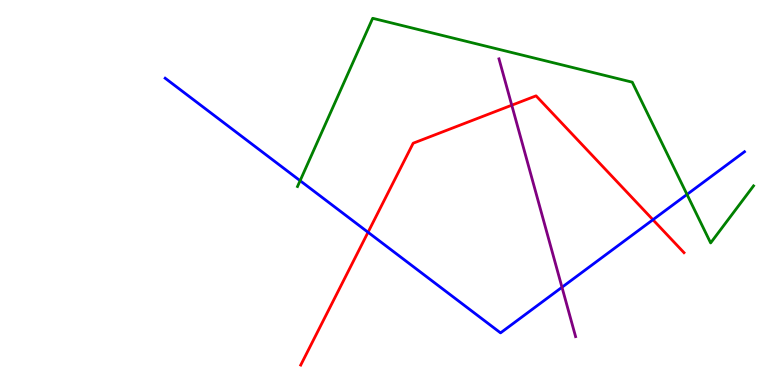[{'lines': ['blue', 'red'], 'intersections': [{'x': 4.75, 'y': 3.97}, {'x': 8.42, 'y': 4.29}]}, {'lines': ['green', 'red'], 'intersections': []}, {'lines': ['purple', 'red'], 'intersections': [{'x': 6.6, 'y': 7.27}]}, {'lines': ['blue', 'green'], 'intersections': [{'x': 3.87, 'y': 5.31}, {'x': 8.86, 'y': 4.95}]}, {'lines': ['blue', 'purple'], 'intersections': [{'x': 7.25, 'y': 2.54}]}, {'lines': ['green', 'purple'], 'intersections': []}]